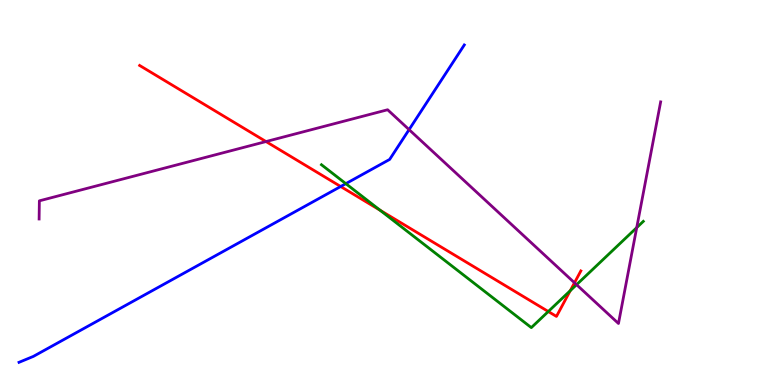[{'lines': ['blue', 'red'], 'intersections': [{'x': 4.4, 'y': 5.16}]}, {'lines': ['green', 'red'], 'intersections': [{'x': 4.9, 'y': 4.54}, {'x': 7.07, 'y': 1.91}, {'x': 7.36, 'y': 2.45}]}, {'lines': ['purple', 'red'], 'intersections': [{'x': 3.43, 'y': 6.32}, {'x': 7.41, 'y': 2.66}]}, {'lines': ['blue', 'green'], 'intersections': [{'x': 4.46, 'y': 5.23}]}, {'lines': ['blue', 'purple'], 'intersections': [{'x': 5.28, 'y': 6.63}]}, {'lines': ['green', 'purple'], 'intersections': [{'x': 7.44, 'y': 2.61}, {'x': 8.22, 'y': 4.09}]}]